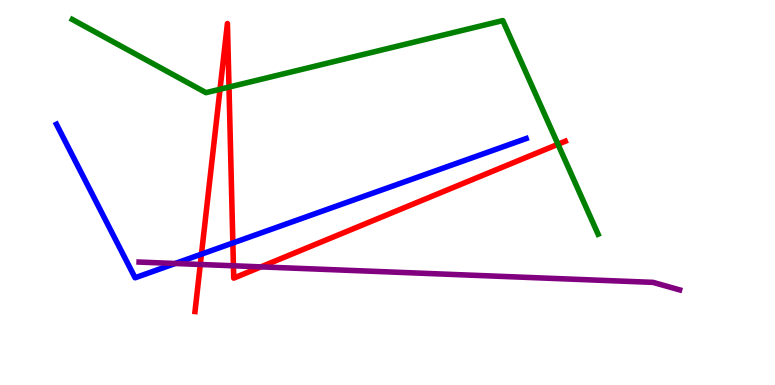[{'lines': ['blue', 'red'], 'intersections': [{'x': 2.6, 'y': 3.4}, {'x': 3.0, 'y': 3.69}]}, {'lines': ['green', 'red'], 'intersections': [{'x': 2.84, 'y': 7.68}, {'x': 2.95, 'y': 7.74}, {'x': 7.2, 'y': 6.25}]}, {'lines': ['purple', 'red'], 'intersections': [{'x': 2.58, 'y': 3.13}, {'x': 3.01, 'y': 3.1}, {'x': 3.37, 'y': 3.07}]}, {'lines': ['blue', 'green'], 'intersections': []}, {'lines': ['blue', 'purple'], 'intersections': [{'x': 2.26, 'y': 3.16}]}, {'lines': ['green', 'purple'], 'intersections': []}]